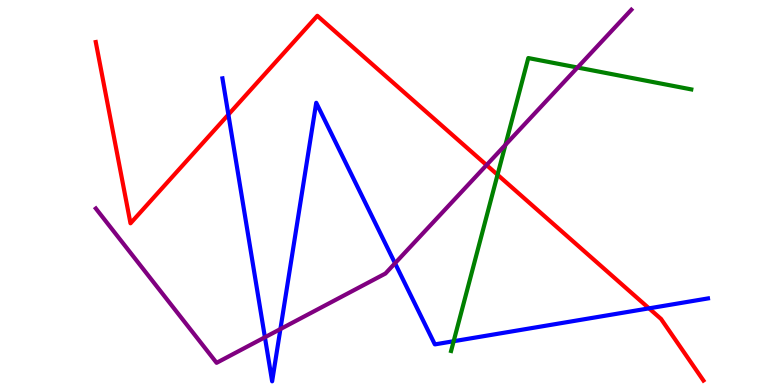[{'lines': ['blue', 'red'], 'intersections': [{'x': 2.95, 'y': 7.02}, {'x': 8.37, 'y': 1.99}]}, {'lines': ['green', 'red'], 'intersections': [{'x': 6.42, 'y': 5.46}]}, {'lines': ['purple', 'red'], 'intersections': [{'x': 6.28, 'y': 5.71}]}, {'lines': ['blue', 'green'], 'intersections': [{'x': 5.85, 'y': 1.14}]}, {'lines': ['blue', 'purple'], 'intersections': [{'x': 3.42, 'y': 1.24}, {'x': 3.62, 'y': 1.45}, {'x': 5.1, 'y': 3.16}]}, {'lines': ['green', 'purple'], 'intersections': [{'x': 6.52, 'y': 6.24}, {'x': 7.45, 'y': 8.25}]}]